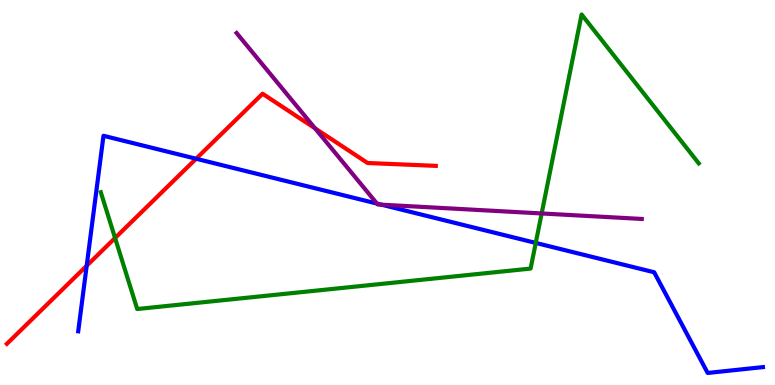[{'lines': ['blue', 'red'], 'intersections': [{'x': 1.12, 'y': 3.1}, {'x': 2.53, 'y': 5.88}]}, {'lines': ['green', 'red'], 'intersections': [{'x': 1.48, 'y': 3.82}]}, {'lines': ['purple', 'red'], 'intersections': [{'x': 4.07, 'y': 6.67}]}, {'lines': ['blue', 'green'], 'intersections': [{'x': 6.91, 'y': 3.69}]}, {'lines': ['blue', 'purple'], 'intersections': [{'x': 4.86, 'y': 4.71}, {'x': 4.92, 'y': 4.68}]}, {'lines': ['green', 'purple'], 'intersections': [{'x': 6.99, 'y': 4.46}]}]